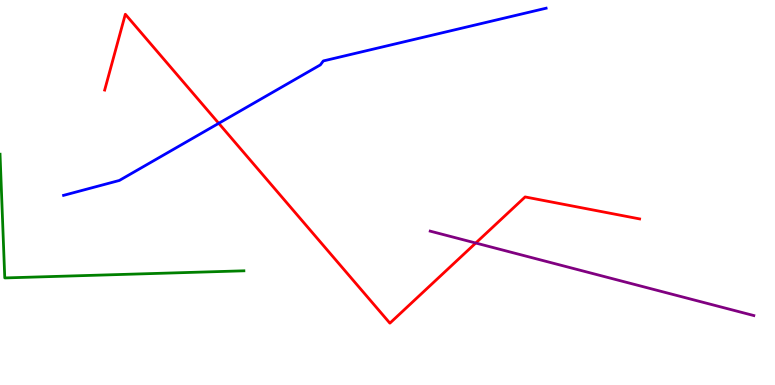[{'lines': ['blue', 'red'], 'intersections': [{'x': 2.82, 'y': 6.8}]}, {'lines': ['green', 'red'], 'intersections': []}, {'lines': ['purple', 'red'], 'intersections': [{'x': 6.14, 'y': 3.69}]}, {'lines': ['blue', 'green'], 'intersections': []}, {'lines': ['blue', 'purple'], 'intersections': []}, {'lines': ['green', 'purple'], 'intersections': []}]